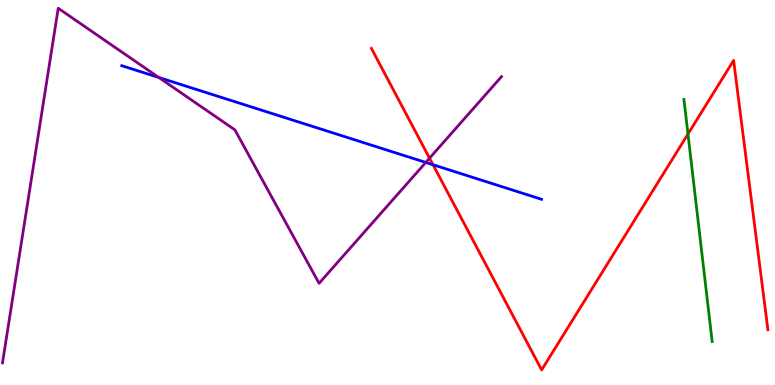[{'lines': ['blue', 'red'], 'intersections': [{'x': 5.59, 'y': 5.72}]}, {'lines': ['green', 'red'], 'intersections': [{'x': 8.88, 'y': 6.52}]}, {'lines': ['purple', 'red'], 'intersections': [{'x': 5.54, 'y': 5.89}]}, {'lines': ['blue', 'green'], 'intersections': []}, {'lines': ['blue', 'purple'], 'intersections': [{'x': 2.05, 'y': 7.99}, {'x': 5.49, 'y': 5.78}]}, {'lines': ['green', 'purple'], 'intersections': []}]